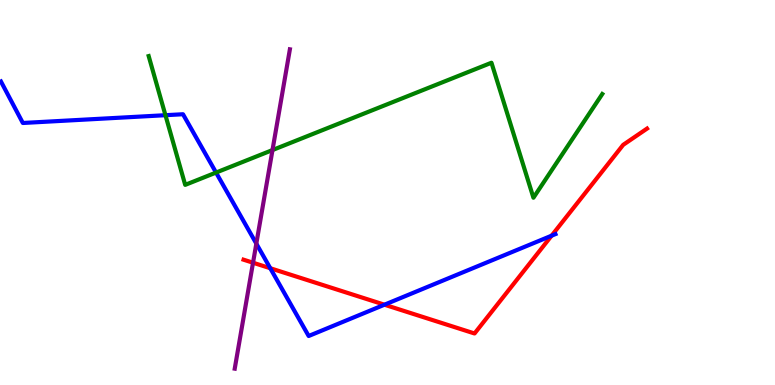[{'lines': ['blue', 'red'], 'intersections': [{'x': 3.49, 'y': 3.03}, {'x': 4.96, 'y': 2.09}, {'x': 7.12, 'y': 3.88}]}, {'lines': ['green', 'red'], 'intersections': []}, {'lines': ['purple', 'red'], 'intersections': [{'x': 3.26, 'y': 3.18}]}, {'lines': ['blue', 'green'], 'intersections': [{'x': 2.13, 'y': 7.01}, {'x': 2.79, 'y': 5.52}]}, {'lines': ['blue', 'purple'], 'intersections': [{'x': 3.31, 'y': 3.67}]}, {'lines': ['green', 'purple'], 'intersections': [{'x': 3.52, 'y': 6.1}]}]